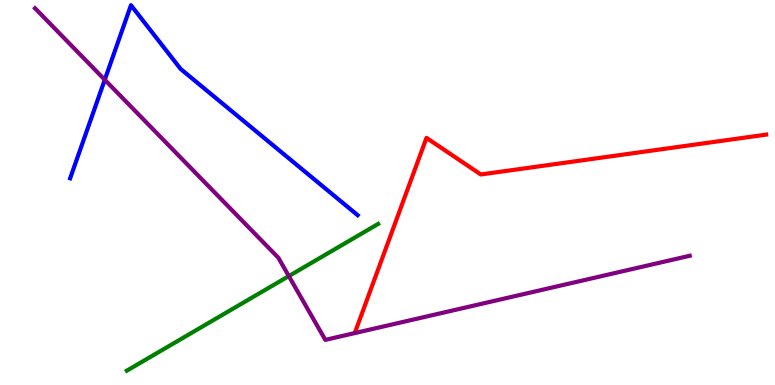[{'lines': ['blue', 'red'], 'intersections': []}, {'lines': ['green', 'red'], 'intersections': []}, {'lines': ['purple', 'red'], 'intersections': []}, {'lines': ['blue', 'green'], 'intersections': []}, {'lines': ['blue', 'purple'], 'intersections': [{'x': 1.35, 'y': 7.93}]}, {'lines': ['green', 'purple'], 'intersections': [{'x': 3.73, 'y': 2.83}]}]